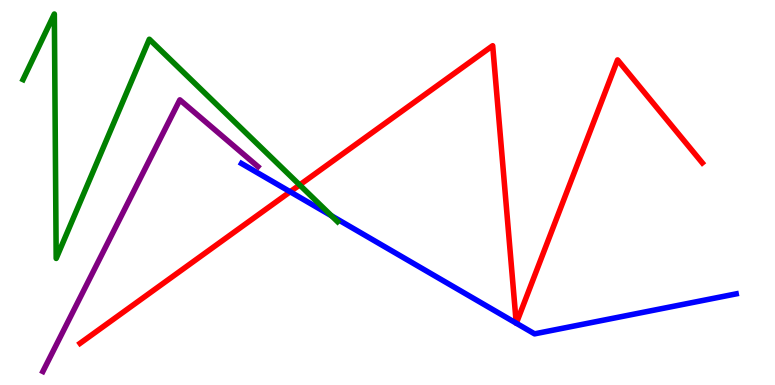[{'lines': ['blue', 'red'], 'intersections': [{'x': 3.74, 'y': 5.02}, {'x': 6.66, 'y': 1.61}, {'x': 6.66, 'y': 1.6}]}, {'lines': ['green', 'red'], 'intersections': [{'x': 3.87, 'y': 5.2}]}, {'lines': ['purple', 'red'], 'intersections': []}, {'lines': ['blue', 'green'], 'intersections': [{'x': 4.28, 'y': 4.39}]}, {'lines': ['blue', 'purple'], 'intersections': []}, {'lines': ['green', 'purple'], 'intersections': []}]